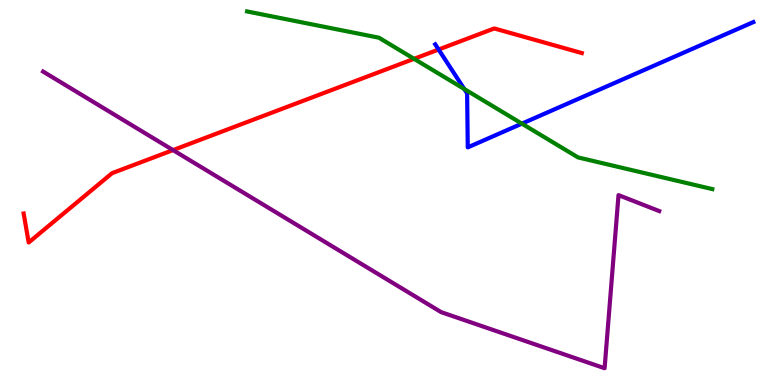[{'lines': ['blue', 'red'], 'intersections': [{'x': 5.66, 'y': 8.71}]}, {'lines': ['green', 'red'], 'intersections': [{'x': 5.34, 'y': 8.47}]}, {'lines': ['purple', 'red'], 'intersections': [{'x': 2.23, 'y': 6.1}]}, {'lines': ['blue', 'green'], 'intersections': [{'x': 5.99, 'y': 7.69}, {'x': 6.73, 'y': 6.79}]}, {'lines': ['blue', 'purple'], 'intersections': []}, {'lines': ['green', 'purple'], 'intersections': []}]